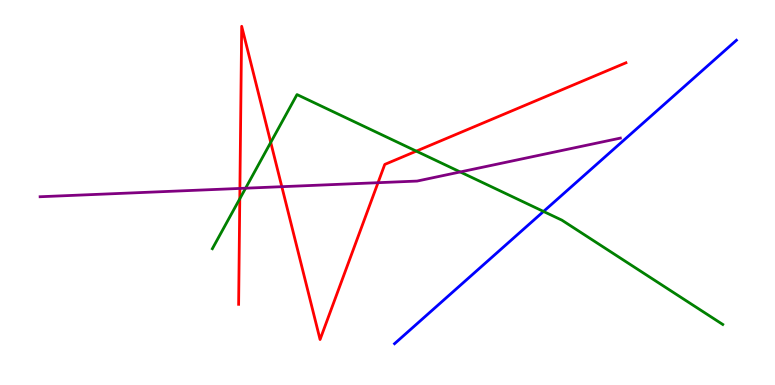[{'lines': ['blue', 'red'], 'intersections': []}, {'lines': ['green', 'red'], 'intersections': [{'x': 3.09, 'y': 4.84}, {'x': 3.49, 'y': 6.3}, {'x': 5.37, 'y': 6.07}]}, {'lines': ['purple', 'red'], 'intersections': [{'x': 3.1, 'y': 5.11}, {'x': 3.64, 'y': 5.15}, {'x': 4.88, 'y': 5.25}]}, {'lines': ['blue', 'green'], 'intersections': [{'x': 7.01, 'y': 4.51}]}, {'lines': ['blue', 'purple'], 'intersections': []}, {'lines': ['green', 'purple'], 'intersections': [{'x': 3.17, 'y': 5.11}, {'x': 5.94, 'y': 5.53}]}]